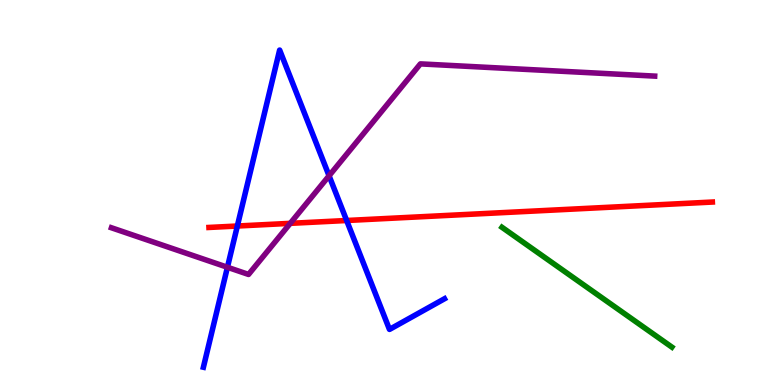[{'lines': ['blue', 'red'], 'intersections': [{'x': 3.06, 'y': 4.13}, {'x': 4.47, 'y': 4.27}]}, {'lines': ['green', 'red'], 'intersections': []}, {'lines': ['purple', 'red'], 'intersections': [{'x': 3.75, 'y': 4.2}]}, {'lines': ['blue', 'green'], 'intersections': []}, {'lines': ['blue', 'purple'], 'intersections': [{'x': 2.93, 'y': 3.06}, {'x': 4.25, 'y': 5.43}]}, {'lines': ['green', 'purple'], 'intersections': []}]